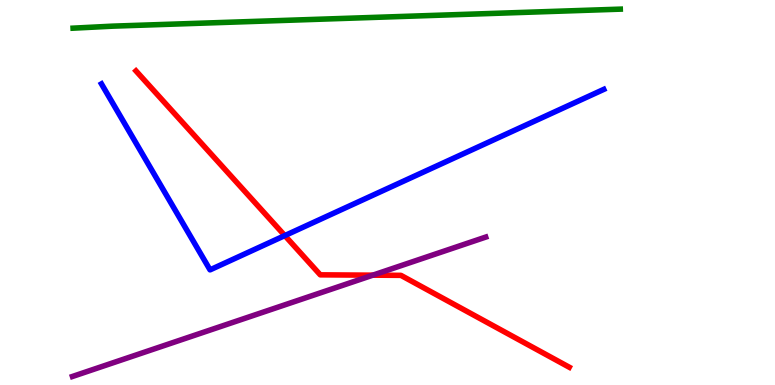[{'lines': ['blue', 'red'], 'intersections': [{'x': 3.67, 'y': 3.88}]}, {'lines': ['green', 'red'], 'intersections': []}, {'lines': ['purple', 'red'], 'intersections': [{'x': 4.81, 'y': 2.85}]}, {'lines': ['blue', 'green'], 'intersections': []}, {'lines': ['blue', 'purple'], 'intersections': []}, {'lines': ['green', 'purple'], 'intersections': []}]